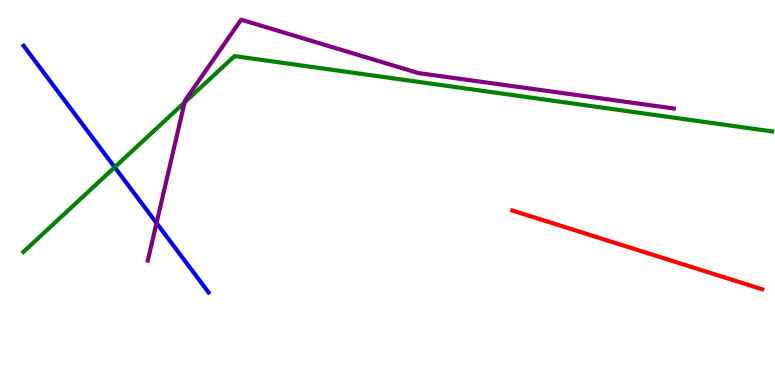[{'lines': ['blue', 'red'], 'intersections': []}, {'lines': ['green', 'red'], 'intersections': []}, {'lines': ['purple', 'red'], 'intersections': []}, {'lines': ['blue', 'green'], 'intersections': [{'x': 1.48, 'y': 5.66}]}, {'lines': ['blue', 'purple'], 'intersections': [{'x': 2.02, 'y': 4.21}]}, {'lines': ['green', 'purple'], 'intersections': [{'x': 2.38, 'y': 7.34}]}]